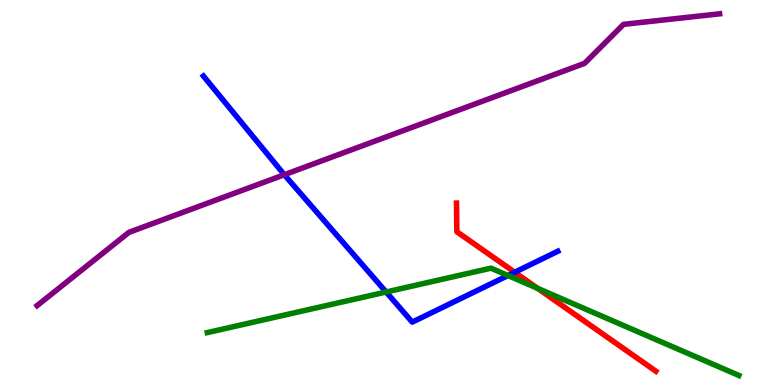[{'lines': ['blue', 'red'], 'intersections': [{'x': 6.64, 'y': 2.93}]}, {'lines': ['green', 'red'], 'intersections': [{'x': 6.94, 'y': 2.51}]}, {'lines': ['purple', 'red'], 'intersections': []}, {'lines': ['blue', 'green'], 'intersections': [{'x': 4.98, 'y': 2.42}, {'x': 6.55, 'y': 2.84}]}, {'lines': ['blue', 'purple'], 'intersections': [{'x': 3.67, 'y': 5.46}]}, {'lines': ['green', 'purple'], 'intersections': []}]